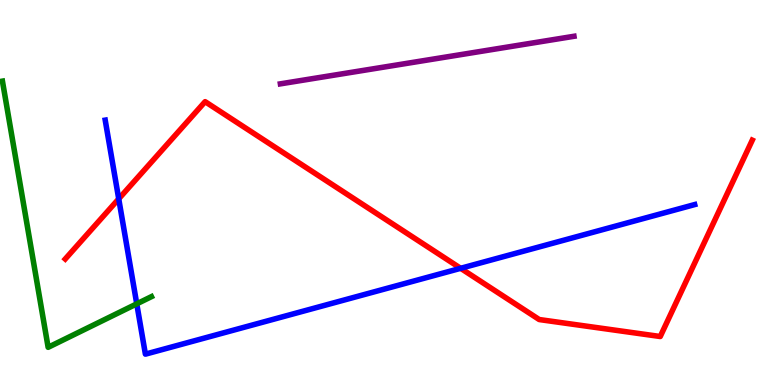[{'lines': ['blue', 'red'], 'intersections': [{'x': 1.53, 'y': 4.84}, {'x': 5.94, 'y': 3.03}]}, {'lines': ['green', 'red'], 'intersections': []}, {'lines': ['purple', 'red'], 'intersections': []}, {'lines': ['blue', 'green'], 'intersections': [{'x': 1.76, 'y': 2.11}]}, {'lines': ['blue', 'purple'], 'intersections': []}, {'lines': ['green', 'purple'], 'intersections': []}]